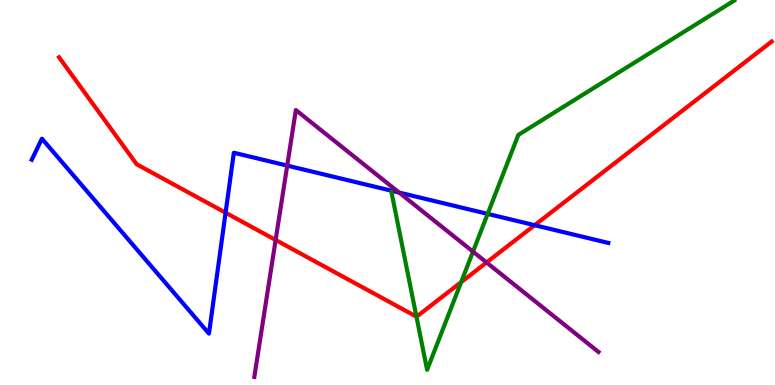[{'lines': ['blue', 'red'], 'intersections': [{'x': 2.91, 'y': 4.48}, {'x': 6.9, 'y': 4.15}]}, {'lines': ['green', 'red'], 'intersections': [{'x': 5.37, 'y': 1.78}, {'x': 5.95, 'y': 2.67}]}, {'lines': ['purple', 'red'], 'intersections': [{'x': 3.56, 'y': 3.77}, {'x': 6.28, 'y': 3.18}]}, {'lines': ['blue', 'green'], 'intersections': [{'x': 6.29, 'y': 4.44}]}, {'lines': ['blue', 'purple'], 'intersections': [{'x': 3.71, 'y': 5.7}, {'x': 5.15, 'y': 5.0}]}, {'lines': ['green', 'purple'], 'intersections': [{'x': 6.1, 'y': 3.46}]}]